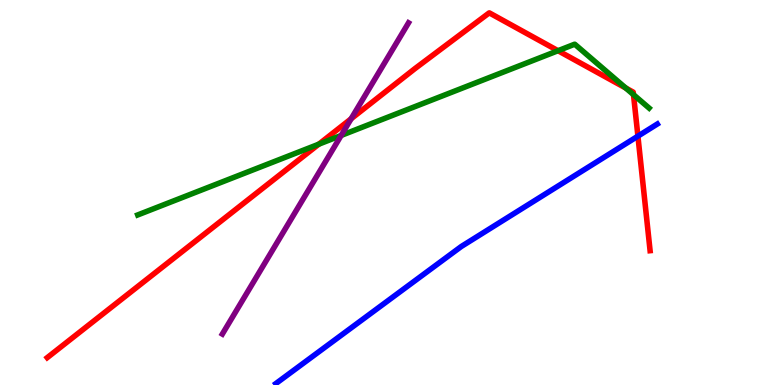[{'lines': ['blue', 'red'], 'intersections': [{'x': 8.23, 'y': 6.46}]}, {'lines': ['green', 'red'], 'intersections': [{'x': 4.11, 'y': 6.26}, {'x': 7.2, 'y': 8.68}, {'x': 8.07, 'y': 7.71}, {'x': 8.17, 'y': 7.54}]}, {'lines': ['purple', 'red'], 'intersections': [{'x': 4.53, 'y': 6.92}]}, {'lines': ['blue', 'green'], 'intersections': []}, {'lines': ['blue', 'purple'], 'intersections': []}, {'lines': ['green', 'purple'], 'intersections': [{'x': 4.4, 'y': 6.48}]}]